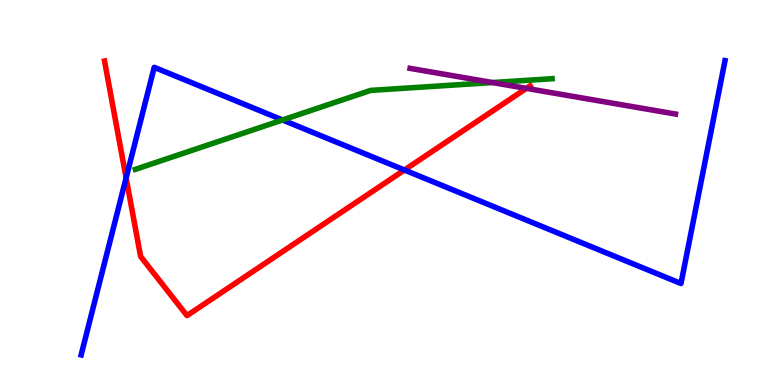[{'lines': ['blue', 'red'], 'intersections': [{'x': 1.63, 'y': 5.38}, {'x': 5.22, 'y': 5.58}]}, {'lines': ['green', 'red'], 'intersections': []}, {'lines': ['purple', 'red'], 'intersections': [{'x': 6.79, 'y': 7.7}]}, {'lines': ['blue', 'green'], 'intersections': [{'x': 3.65, 'y': 6.88}]}, {'lines': ['blue', 'purple'], 'intersections': []}, {'lines': ['green', 'purple'], 'intersections': [{'x': 6.35, 'y': 7.86}]}]